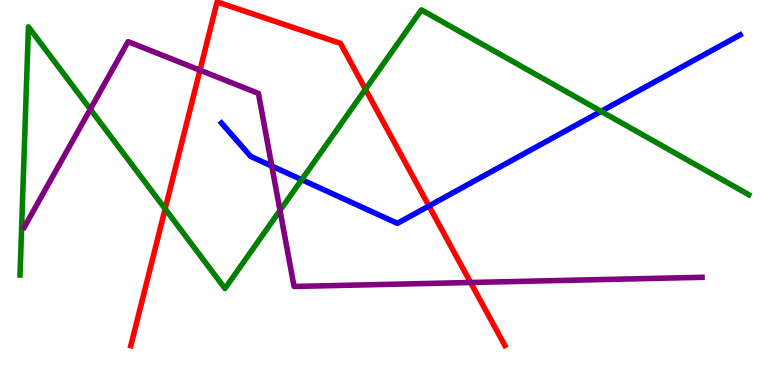[{'lines': ['blue', 'red'], 'intersections': [{'x': 5.53, 'y': 4.65}]}, {'lines': ['green', 'red'], 'intersections': [{'x': 2.13, 'y': 4.58}, {'x': 4.72, 'y': 7.68}]}, {'lines': ['purple', 'red'], 'intersections': [{'x': 2.58, 'y': 8.18}, {'x': 6.07, 'y': 2.66}]}, {'lines': ['blue', 'green'], 'intersections': [{'x': 3.89, 'y': 5.33}, {'x': 7.76, 'y': 7.11}]}, {'lines': ['blue', 'purple'], 'intersections': [{'x': 3.51, 'y': 5.69}]}, {'lines': ['green', 'purple'], 'intersections': [{'x': 1.17, 'y': 7.16}, {'x': 3.61, 'y': 4.53}]}]